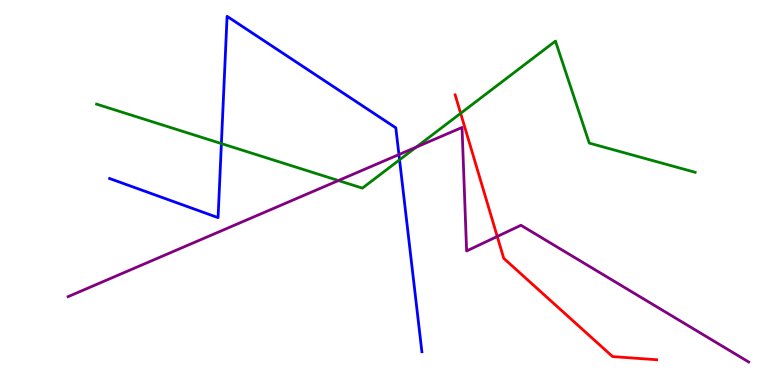[{'lines': ['blue', 'red'], 'intersections': []}, {'lines': ['green', 'red'], 'intersections': [{'x': 5.94, 'y': 7.06}]}, {'lines': ['purple', 'red'], 'intersections': [{'x': 6.42, 'y': 3.86}]}, {'lines': ['blue', 'green'], 'intersections': [{'x': 2.86, 'y': 6.27}, {'x': 5.16, 'y': 5.85}]}, {'lines': ['blue', 'purple'], 'intersections': [{'x': 5.15, 'y': 5.99}]}, {'lines': ['green', 'purple'], 'intersections': [{'x': 4.37, 'y': 5.31}, {'x': 5.37, 'y': 6.18}]}]